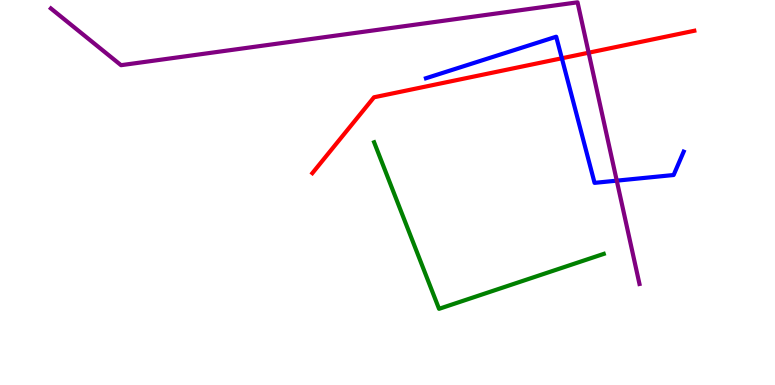[{'lines': ['blue', 'red'], 'intersections': [{'x': 7.25, 'y': 8.49}]}, {'lines': ['green', 'red'], 'intersections': []}, {'lines': ['purple', 'red'], 'intersections': [{'x': 7.6, 'y': 8.63}]}, {'lines': ['blue', 'green'], 'intersections': []}, {'lines': ['blue', 'purple'], 'intersections': [{'x': 7.96, 'y': 5.31}]}, {'lines': ['green', 'purple'], 'intersections': []}]